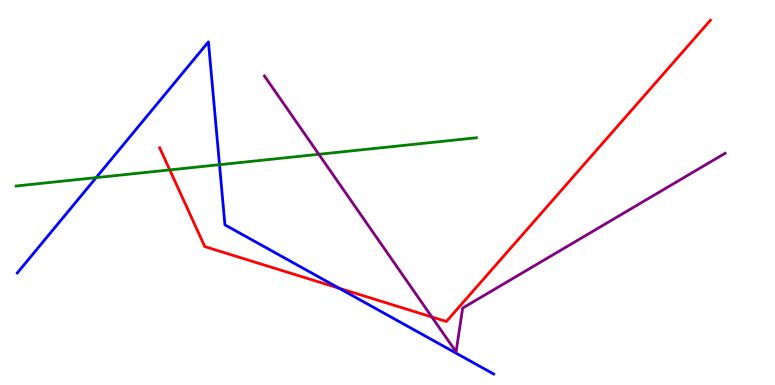[{'lines': ['blue', 'red'], 'intersections': [{'x': 4.38, 'y': 2.51}]}, {'lines': ['green', 'red'], 'intersections': [{'x': 2.19, 'y': 5.59}]}, {'lines': ['purple', 'red'], 'intersections': [{'x': 5.57, 'y': 1.77}]}, {'lines': ['blue', 'green'], 'intersections': [{'x': 1.24, 'y': 5.39}, {'x': 2.83, 'y': 5.72}]}, {'lines': ['blue', 'purple'], 'intersections': []}, {'lines': ['green', 'purple'], 'intersections': [{'x': 4.11, 'y': 5.99}]}]